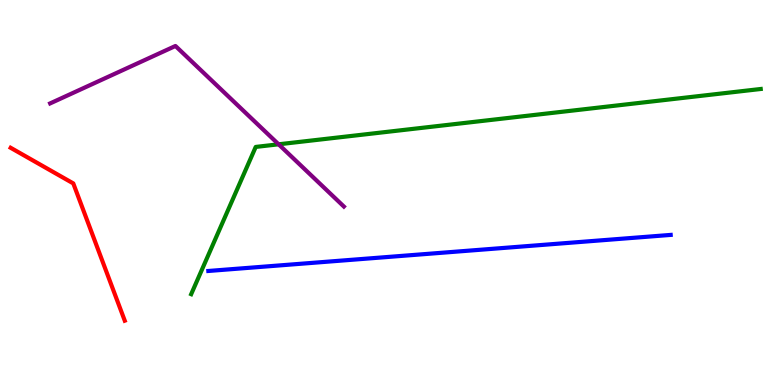[{'lines': ['blue', 'red'], 'intersections': []}, {'lines': ['green', 'red'], 'intersections': []}, {'lines': ['purple', 'red'], 'intersections': []}, {'lines': ['blue', 'green'], 'intersections': []}, {'lines': ['blue', 'purple'], 'intersections': []}, {'lines': ['green', 'purple'], 'intersections': [{'x': 3.59, 'y': 6.25}]}]